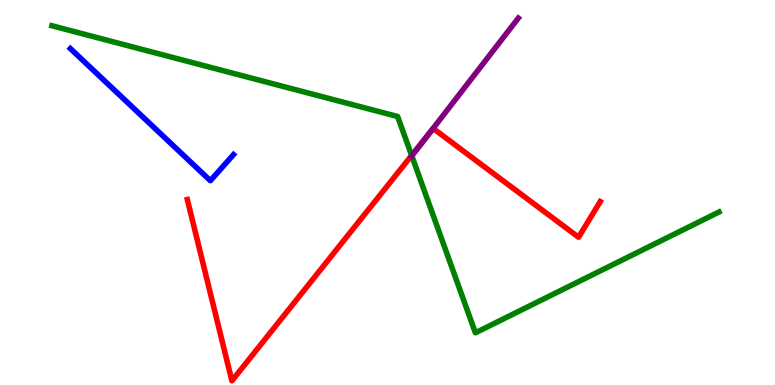[{'lines': ['blue', 'red'], 'intersections': []}, {'lines': ['green', 'red'], 'intersections': [{'x': 5.31, 'y': 5.96}]}, {'lines': ['purple', 'red'], 'intersections': [{'x': 5.54, 'y': 6.55}]}, {'lines': ['blue', 'green'], 'intersections': []}, {'lines': ['blue', 'purple'], 'intersections': []}, {'lines': ['green', 'purple'], 'intersections': [{'x': 5.31, 'y': 5.95}]}]